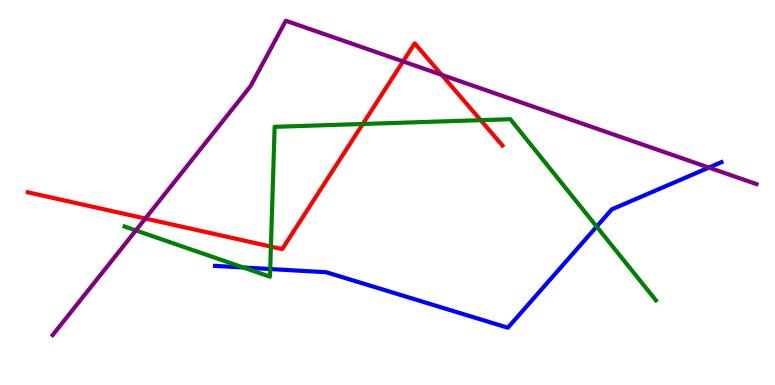[{'lines': ['blue', 'red'], 'intersections': []}, {'lines': ['green', 'red'], 'intersections': [{'x': 3.5, 'y': 3.6}, {'x': 4.68, 'y': 6.78}, {'x': 6.2, 'y': 6.88}]}, {'lines': ['purple', 'red'], 'intersections': [{'x': 1.88, 'y': 4.32}, {'x': 5.2, 'y': 8.4}, {'x': 5.7, 'y': 8.06}]}, {'lines': ['blue', 'green'], 'intersections': [{'x': 3.14, 'y': 3.05}, {'x': 3.49, 'y': 3.01}, {'x': 7.7, 'y': 4.11}]}, {'lines': ['blue', 'purple'], 'intersections': [{'x': 9.15, 'y': 5.65}]}, {'lines': ['green', 'purple'], 'intersections': [{'x': 1.75, 'y': 4.01}]}]